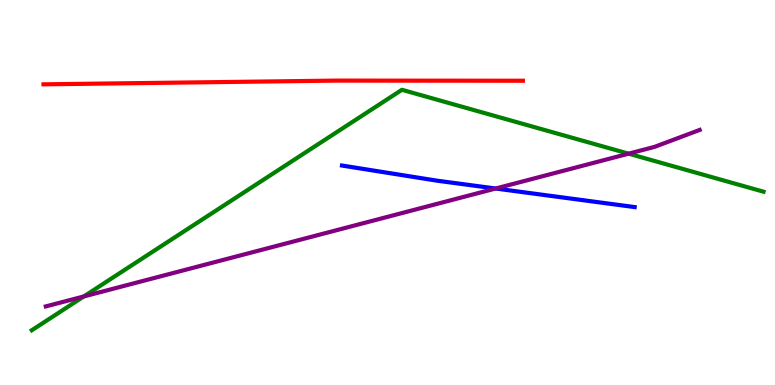[{'lines': ['blue', 'red'], 'intersections': []}, {'lines': ['green', 'red'], 'intersections': []}, {'lines': ['purple', 'red'], 'intersections': []}, {'lines': ['blue', 'green'], 'intersections': []}, {'lines': ['blue', 'purple'], 'intersections': [{'x': 6.4, 'y': 5.1}]}, {'lines': ['green', 'purple'], 'intersections': [{'x': 1.08, 'y': 2.3}, {'x': 8.11, 'y': 6.01}]}]